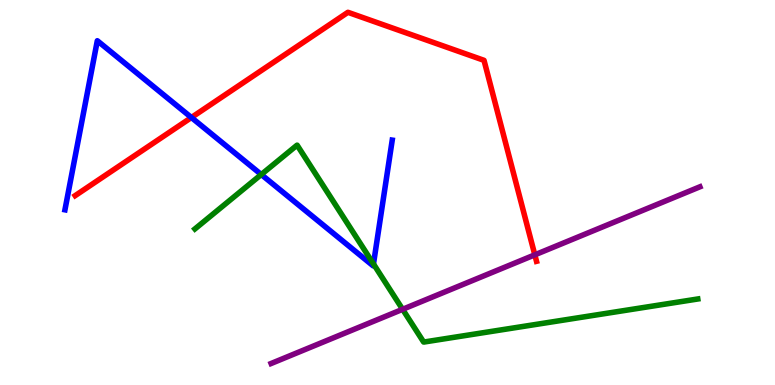[{'lines': ['blue', 'red'], 'intersections': [{'x': 2.47, 'y': 6.95}]}, {'lines': ['green', 'red'], 'intersections': []}, {'lines': ['purple', 'red'], 'intersections': [{'x': 6.9, 'y': 3.38}]}, {'lines': ['blue', 'green'], 'intersections': [{'x': 3.37, 'y': 5.47}, {'x': 4.82, 'y': 3.14}]}, {'lines': ['blue', 'purple'], 'intersections': []}, {'lines': ['green', 'purple'], 'intersections': [{'x': 5.19, 'y': 1.97}]}]